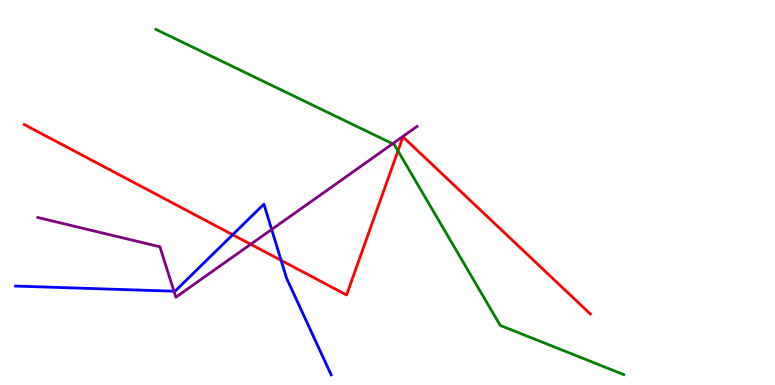[{'lines': ['blue', 'red'], 'intersections': [{'x': 3.0, 'y': 3.9}, {'x': 3.63, 'y': 3.24}]}, {'lines': ['green', 'red'], 'intersections': [{'x': 5.14, 'y': 6.08}]}, {'lines': ['purple', 'red'], 'intersections': [{'x': 3.23, 'y': 3.66}]}, {'lines': ['blue', 'green'], 'intersections': []}, {'lines': ['blue', 'purple'], 'intersections': [{'x': 2.24, 'y': 2.44}, {'x': 3.51, 'y': 4.04}]}, {'lines': ['green', 'purple'], 'intersections': [{'x': 5.07, 'y': 6.27}]}]